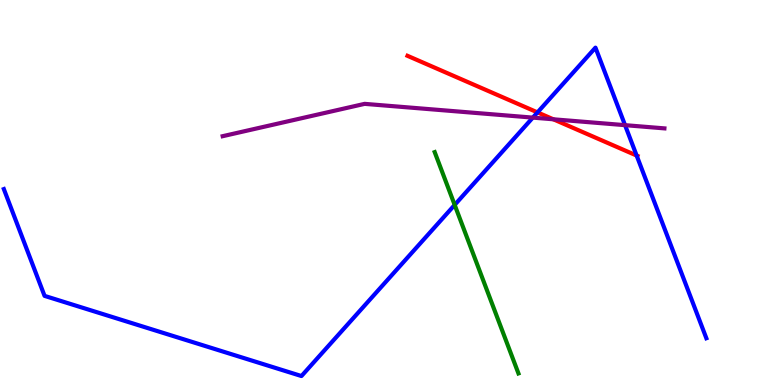[{'lines': ['blue', 'red'], 'intersections': [{'x': 6.94, 'y': 7.08}, {'x': 8.21, 'y': 5.96}]}, {'lines': ['green', 'red'], 'intersections': []}, {'lines': ['purple', 'red'], 'intersections': [{'x': 7.14, 'y': 6.9}]}, {'lines': ['blue', 'green'], 'intersections': [{'x': 5.87, 'y': 4.68}]}, {'lines': ['blue', 'purple'], 'intersections': [{'x': 6.88, 'y': 6.95}, {'x': 8.07, 'y': 6.75}]}, {'lines': ['green', 'purple'], 'intersections': []}]